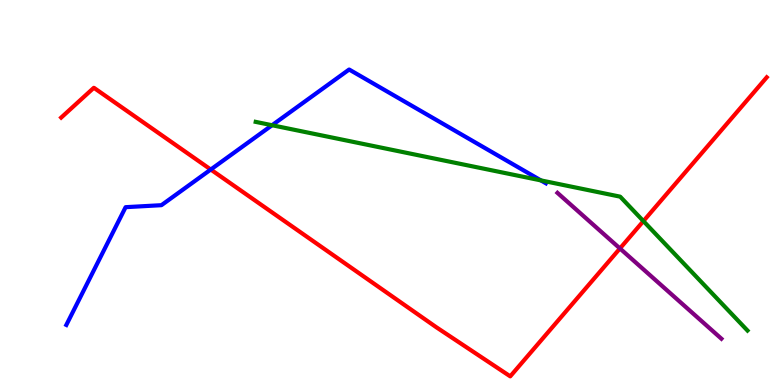[{'lines': ['blue', 'red'], 'intersections': [{'x': 2.72, 'y': 5.6}]}, {'lines': ['green', 'red'], 'intersections': [{'x': 8.3, 'y': 4.26}]}, {'lines': ['purple', 'red'], 'intersections': [{'x': 8.0, 'y': 3.55}]}, {'lines': ['blue', 'green'], 'intersections': [{'x': 3.51, 'y': 6.75}, {'x': 6.98, 'y': 5.31}]}, {'lines': ['blue', 'purple'], 'intersections': []}, {'lines': ['green', 'purple'], 'intersections': []}]